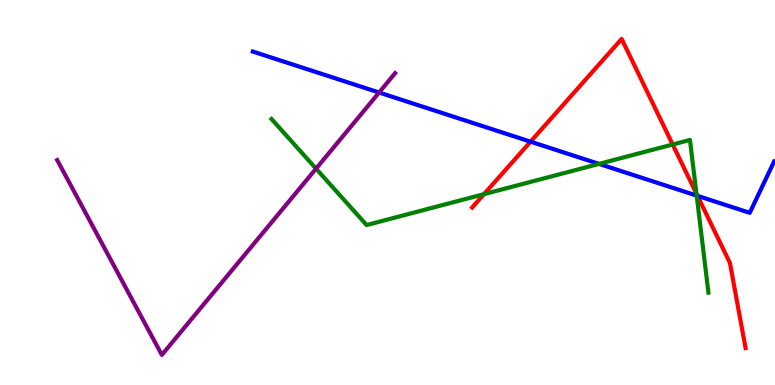[{'lines': ['blue', 'red'], 'intersections': [{'x': 6.85, 'y': 6.32}, {'x': 9.0, 'y': 4.91}]}, {'lines': ['green', 'red'], 'intersections': [{'x': 6.25, 'y': 4.96}, {'x': 8.68, 'y': 6.25}, {'x': 8.99, 'y': 4.97}]}, {'lines': ['purple', 'red'], 'intersections': []}, {'lines': ['blue', 'green'], 'intersections': [{'x': 7.73, 'y': 5.74}, {'x': 8.99, 'y': 4.92}]}, {'lines': ['blue', 'purple'], 'intersections': [{'x': 4.89, 'y': 7.6}]}, {'lines': ['green', 'purple'], 'intersections': [{'x': 4.08, 'y': 5.62}]}]